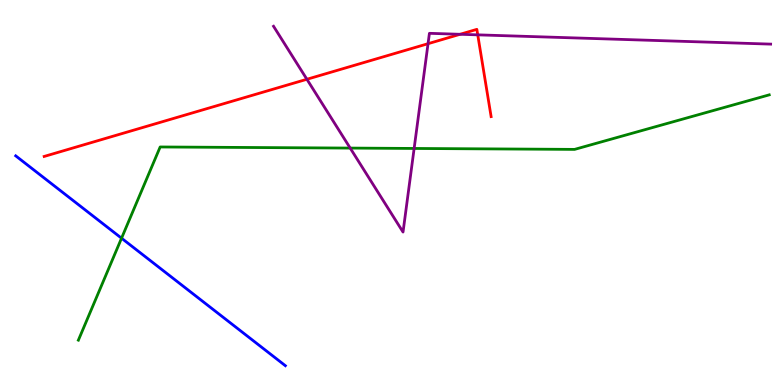[{'lines': ['blue', 'red'], 'intersections': []}, {'lines': ['green', 'red'], 'intersections': []}, {'lines': ['purple', 'red'], 'intersections': [{'x': 3.96, 'y': 7.94}, {'x': 5.52, 'y': 8.87}, {'x': 5.94, 'y': 9.11}, {'x': 6.16, 'y': 9.09}]}, {'lines': ['blue', 'green'], 'intersections': [{'x': 1.57, 'y': 3.81}]}, {'lines': ['blue', 'purple'], 'intersections': []}, {'lines': ['green', 'purple'], 'intersections': [{'x': 4.52, 'y': 6.15}, {'x': 5.34, 'y': 6.14}]}]